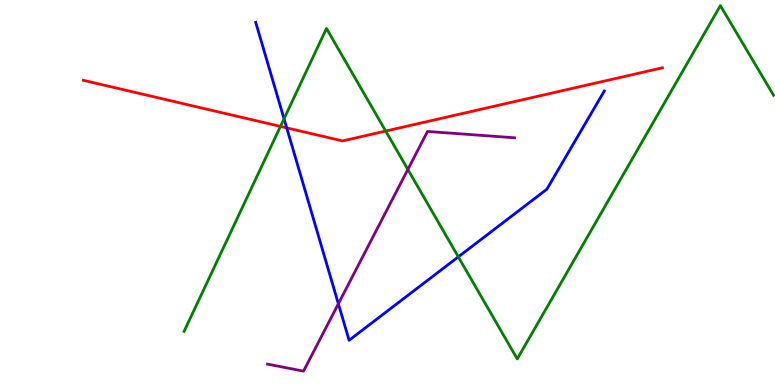[{'lines': ['blue', 'red'], 'intersections': [{'x': 3.7, 'y': 6.68}]}, {'lines': ['green', 'red'], 'intersections': [{'x': 3.62, 'y': 6.72}, {'x': 4.98, 'y': 6.6}]}, {'lines': ['purple', 'red'], 'intersections': []}, {'lines': ['blue', 'green'], 'intersections': [{'x': 3.66, 'y': 6.92}, {'x': 5.91, 'y': 3.33}]}, {'lines': ['blue', 'purple'], 'intersections': [{'x': 4.37, 'y': 2.11}]}, {'lines': ['green', 'purple'], 'intersections': [{'x': 5.26, 'y': 5.6}]}]